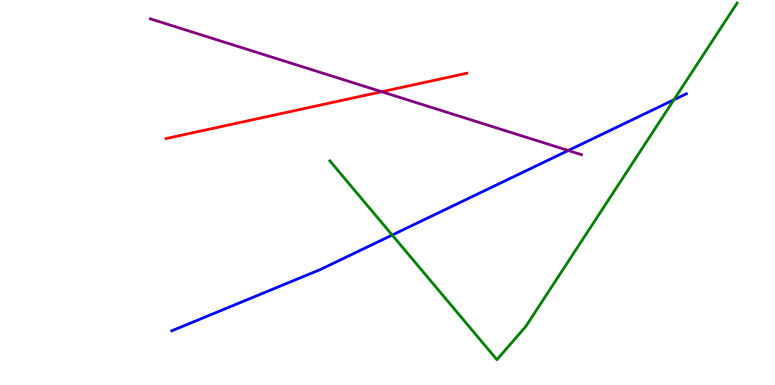[{'lines': ['blue', 'red'], 'intersections': []}, {'lines': ['green', 'red'], 'intersections': []}, {'lines': ['purple', 'red'], 'intersections': [{'x': 4.93, 'y': 7.62}]}, {'lines': ['blue', 'green'], 'intersections': [{'x': 5.06, 'y': 3.89}, {'x': 8.7, 'y': 7.41}]}, {'lines': ['blue', 'purple'], 'intersections': [{'x': 7.33, 'y': 6.09}]}, {'lines': ['green', 'purple'], 'intersections': []}]